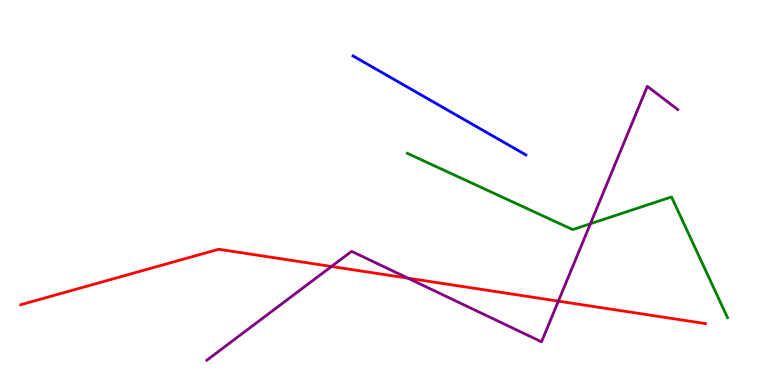[{'lines': ['blue', 'red'], 'intersections': []}, {'lines': ['green', 'red'], 'intersections': []}, {'lines': ['purple', 'red'], 'intersections': [{'x': 4.28, 'y': 3.08}, {'x': 5.26, 'y': 2.78}, {'x': 7.2, 'y': 2.18}]}, {'lines': ['blue', 'green'], 'intersections': []}, {'lines': ['blue', 'purple'], 'intersections': []}, {'lines': ['green', 'purple'], 'intersections': [{'x': 7.62, 'y': 4.19}]}]